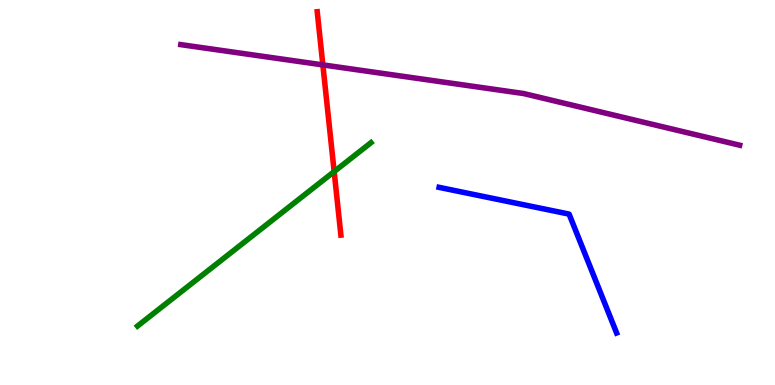[{'lines': ['blue', 'red'], 'intersections': []}, {'lines': ['green', 'red'], 'intersections': [{'x': 4.31, 'y': 5.54}]}, {'lines': ['purple', 'red'], 'intersections': [{'x': 4.17, 'y': 8.31}]}, {'lines': ['blue', 'green'], 'intersections': []}, {'lines': ['blue', 'purple'], 'intersections': []}, {'lines': ['green', 'purple'], 'intersections': []}]